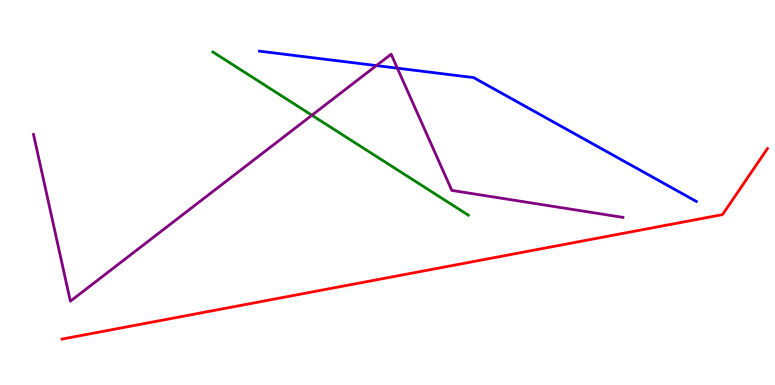[{'lines': ['blue', 'red'], 'intersections': []}, {'lines': ['green', 'red'], 'intersections': []}, {'lines': ['purple', 'red'], 'intersections': []}, {'lines': ['blue', 'green'], 'intersections': []}, {'lines': ['blue', 'purple'], 'intersections': [{'x': 4.86, 'y': 8.3}, {'x': 5.13, 'y': 8.23}]}, {'lines': ['green', 'purple'], 'intersections': [{'x': 4.02, 'y': 7.01}]}]